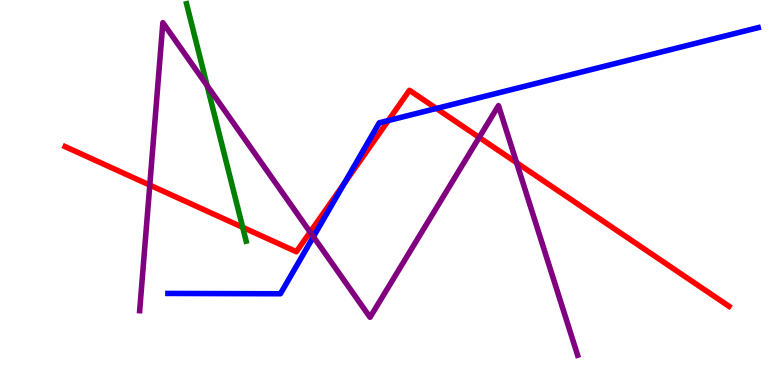[{'lines': ['blue', 'red'], 'intersections': [{'x': 4.44, 'y': 5.23}, {'x': 5.01, 'y': 6.87}, {'x': 5.63, 'y': 7.18}]}, {'lines': ['green', 'red'], 'intersections': [{'x': 3.13, 'y': 4.1}]}, {'lines': ['purple', 'red'], 'intersections': [{'x': 1.93, 'y': 5.19}, {'x': 4.0, 'y': 3.97}, {'x': 6.18, 'y': 6.43}, {'x': 6.67, 'y': 5.77}]}, {'lines': ['blue', 'green'], 'intersections': []}, {'lines': ['blue', 'purple'], 'intersections': [{'x': 4.04, 'y': 3.85}]}, {'lines': ['green', 'purple'], 'intersections': [{'x': 2.67, 'y': 7.78}]}]